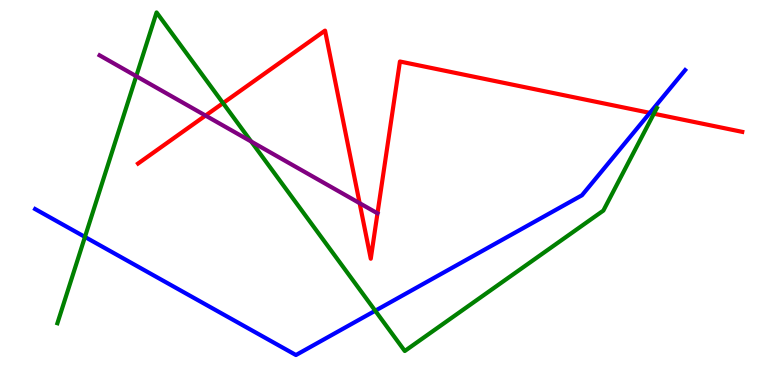[{'lines': ['blue', 'red'], 'intersections': [{'x': 8.39, 'y': 7.07}]}, {'lines': ['green', 'red'], 'intersections': [{'x': 2.88, 'y': 7.32}, {'x': 8.44, 'y': 7.05}]}, {'lines': ['purple', 'red'], 'intersections': [{'x': 2.65, 'y': 7.0}, {'x': 4.64, 'y': 4.72}]}, {'lines': ['blue', 'green'], 'intersections': [{'x': 1.1, 'y': 3.85}, {'x': 4.84, 'y': 1.93}]}, {'lines': ['blue', 'purple'], 'intersections': []}, {'lines': ['green', 'purple'], 'intersections': [{'x': 1.76, 'y': 8.02}, {'x': 3.24, 'y': 6.32}]}]